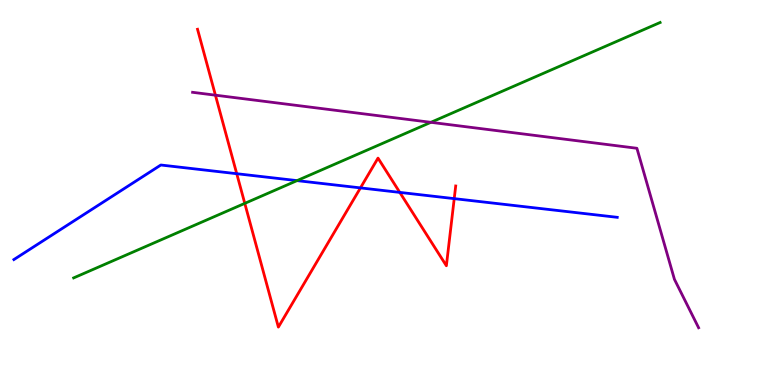[{'lines': ['blue', 'red'], 'intersections': [{'x': 3.05, 'y': 5.49}, {'x': 4.65, 'y': 5.12}, {'x': 5.16, 'y': 5.0}, {'x': 5.86, 'y': 4.84}]}, {'lines': ['green', 'red'], 'intersections': [{'x': 3.16, 'y': 4.72}]}, {'lines': ['purple', 'red'], 'intersections': [{'x': 2.78, 'y': 7.53}]}, {'lines': ['blue', 'green'], 'intersections': [{'x': 3.83, 'y': 5.31}]}, {'lines': ['blue', 'purple'], 'intersections': []}, {'lines': ['green', 'purple'], 'intersections': [{'x': 5.56, 'y': 6.82}]}]